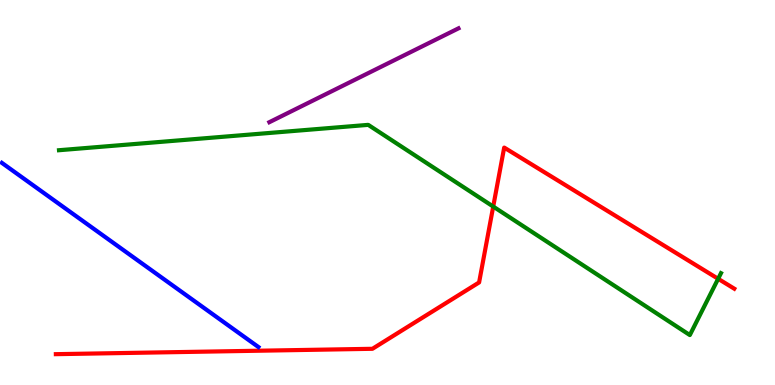[{'lines': ['blue', 'red'], 'intersections': []}, {'lines': ['green', 'red'], 'intersections': [{'x': 6.36, 'y': 4.63}, {'x': 9.27, 'y': 2.76}]}, {'lines': ['purple', 'red'], 'intersections': []}, {'lines': ['blue', 'green'], 'intersections': []}, {'lines': ['blue', 'purple'], 'intersections': []}, {'lines': ['green', 'purple'], 'intersections': []}]